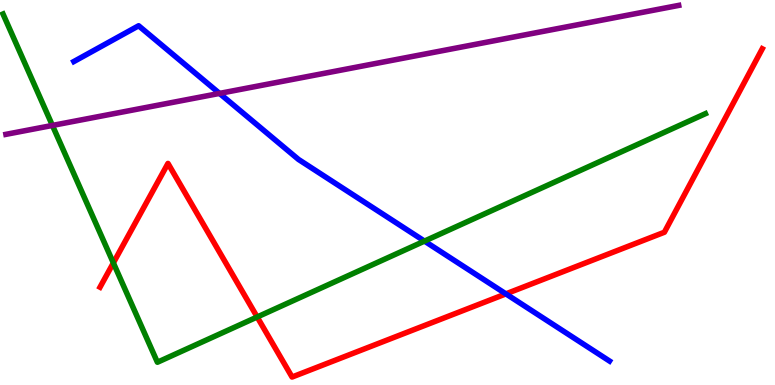[{'lines': ['blue', 'red'], 'intersections': [{'x': 6.53, 'y': 2.37}]}, {'lines': ['green', 'red'], 'intersections': [{'x': 1.46, 'y': 3.17}, {'x': 3.32, 'y': 1.77}]}, {'lines': ['purple', 'red'], 'intersections': []}, {'lines': ['blue', 'green'], 'intersections': [{'x': 5.48, 'y': 3.74}]}, {'lines': ['blue', 'purple'], 'intersections': [{'x': 2.83, 'y': 7.57}]}, {'lines': ['green', 'purple'], 'intersections': [{'x': 0.676, 'y': 6.74}]}]